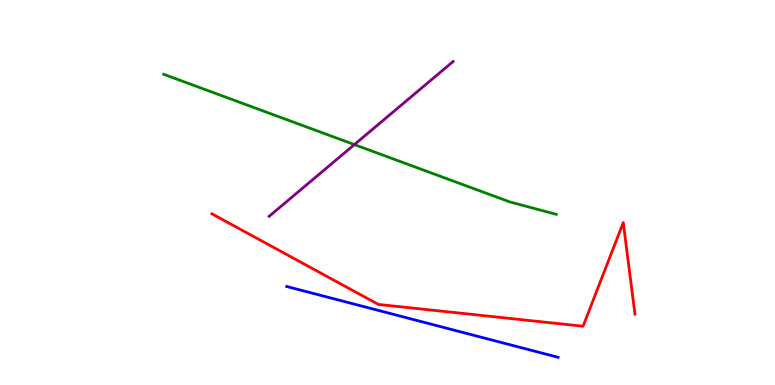[{'lines': ['blue', 'red'], 'intersections': []}, {'lines': ['green', 'red'], 'intersections': []}, {'lines': ['purple', 'red'], 'intersections': []}, {'lines': ['blue', 'green'], 'intersections': []}, {'lines': ['blue', 'purple'], 'intersections': []}, {'lines': ['green', 'purple'], 'intersections': [{'x': 4.57, 'y': 6.24}]}]